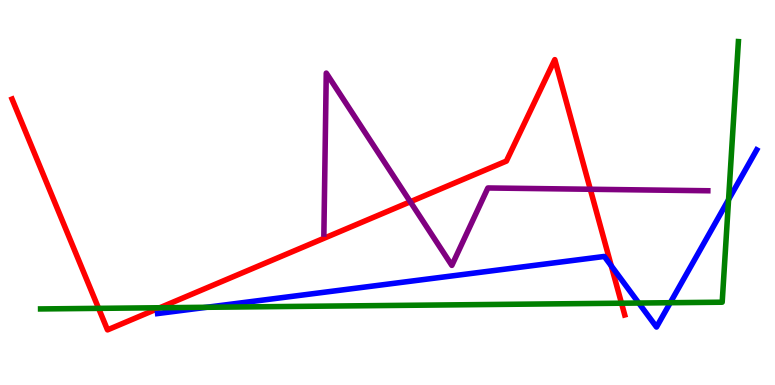[{'lines': ['blue', 'red'], 'intersections': [{'x': 7.89, 'y': 3.09}]}, {'lines': ['green', 'red'], 'intersections': [{'x': 1.27, 'y': 1.99}, {'x': 2.06, 'y': 2.01}, {'x': 8.02, 'y': 2.12}]}, {'lines': ['purple', 'red'], 'intersections': [{'x': 5.29, 'y': 4.76}, {'x': 7.62, 'y': 5.08}]}, {'lines': ['blue', 'green'], 'intersections': [{'x': 2.67, 'y': 2.02}, {'x': 8.24, 'y': 2.13}, {'x': 8.65, 'y': 2.14}, {'x': 9.4, 'y': 4.82}]}, {'lines': ['blue', 'purple'], 'intersections': []}, {'lines': ['green', 'purple'], 'intersections': []}]